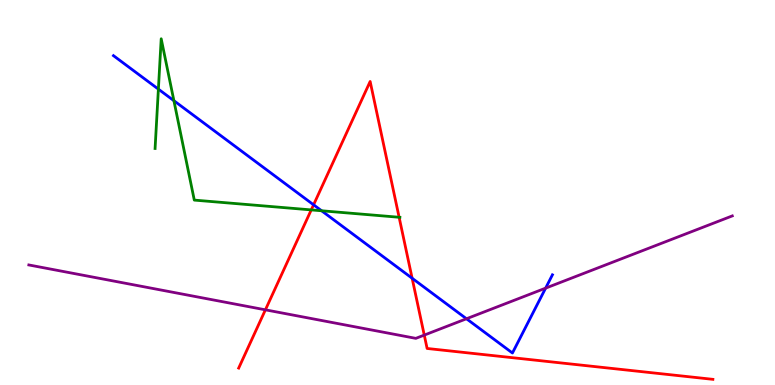[{'lines': ['blue', 'red'], 'intersections': [{'x': 4.05, 'y': 4.68}, {'x': 5.32, 'y': 2.77}]}, {'lines': ['green', 'red'], 'intersections': [{'x': 4.02, 'y': 4.55}, {'x': 5.15, 'y': 4.36}]}, {'lines': ['purple', 'red'], 'intersections': [{'x': 3.42, 'y': 1.95}, {'x': 5.47, 'y': 1.3}]}, {'lines': ['blue', 'green'], 'intersections': [{'x': 2.04, 'y': 7.68}, {'x': 2.24, 'y': 7.38}, {'x': 4.15, 'y': 4.53}]}, {'lines': ['blue', 'purple'], 'intersections': [{'x': 6.02, 'y': 1.72}, {'x': 7.04, 'y': 2.52}]}, {'lines': ['green', 'purple'], 'intersections': []}]